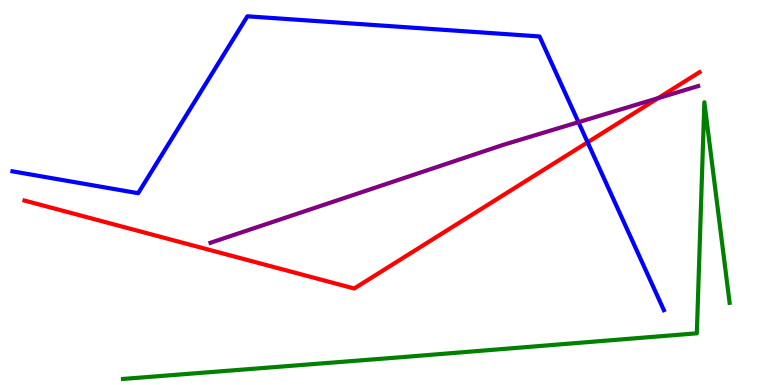[{'lines': ['blue', 'red'], 'intersections': [{'x': 7.58, 'y': 6.3}]}, {'lines': ['green', 'red'], 'intersections': []}, {'lines': ['purple', 'red'], 'intersections': [{'x': 8.49, 'y': 7.45}]}, {'lines': ['blue', 'green'], 'intersections': []}, {'lines': ['blue', 'purple'], 'intersections': [{'x': 7.46, 'y': 6.83}]}, {'lines': ['green', 'purple'], 'intersections': []}]